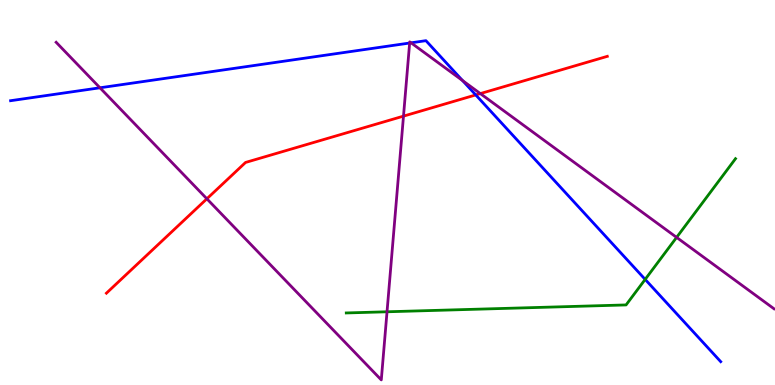[{'lines': ['blue', 'red'], 'intersections': [{'x': 6.14, 'y': 7.53}]}, {'lines': ['green', 'red'], 'intersections': []}, {'lines': ['purple', 'red'], 'intersections': [{'x': 2.67, 'y': 4.84}, {'x': 5.21, 'y': 6.98}, {'x': 6.2, 'y': 7.57}]}, {'lines': ['blue', 'green'], 'intersections': [{'x': 8.32, 'y': 2.74}]}, {'lines': ['blue', 'purple'], 'intersections': [{'x': 1.29, 'y': 7.72}, {'x': 5.29, 'y': 8.88}, {'x': 5.3, 'y': 8.89}, {'x': 5.97, 'y': 7.91}]}, {'lines': ['green', 'purple'], 'intersections': [{'x': 4.99, 'y': 1.9}, {'x': 8.73, 'y': 3.83}]}]